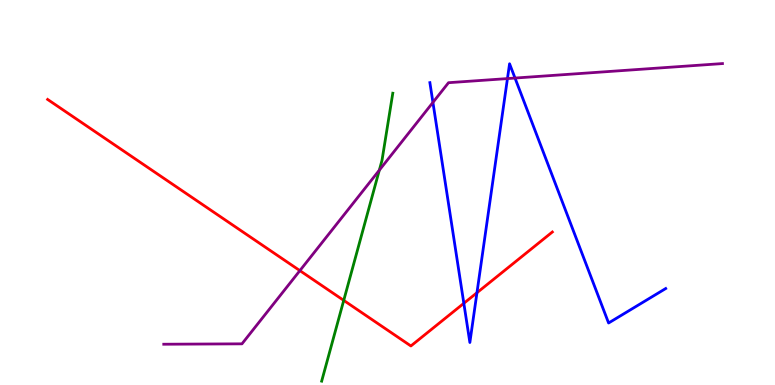[{'lines': ['blue', 'red'], 'intersections': [{'x': 5.98, 'y': 2.12}, {'x': 6.15, 'y': 2.4}]}, {'lines': ['green', 'red'], 'intersections': [{'x': 4.44, 'y': 2.2}]}, {'lines': ['purple', 'red'], 'intersections': [{'x': 3.87, 'y': 2.97}]}, {'lines': ['blue', 'green'], 'intersections': []}, {'lines': ['blue', 'purple'], 'intersections': [{'x': 5.59, 'y': 7.34}, {'x': 6.55, 'y': 7.96}, {'x': 6.65, 'y': 7.97}]}, {'lines': ['green', 'purple'], 'intersections': [{'x': 4.89, 'y': 5.58}]}]